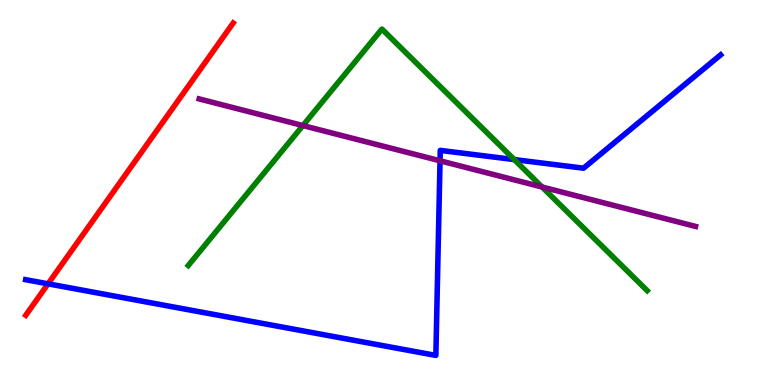[{'lines': ['blue', 'red'], 'intersections': [{'x': 0.62, 'y': 2.63}]}, {'lines': ['green', 'red'], 'intersections': []}, {'lines': ['purple', 'red'], 'intersections': []}, {'lines': ['blue', 'green'], 'intersections': [{'x': 6.64, 'y': 5.85}]}, {'lines': ['blue', 'purple'], 'intersections': [{'x': 5.68, 'y': 5.82}]}, {'lines': ['green', 'purple'], 'intersections': [{'x': 3.91, 'y': 6.74}, {'x': 6.99, 'y': 5.14}]}]